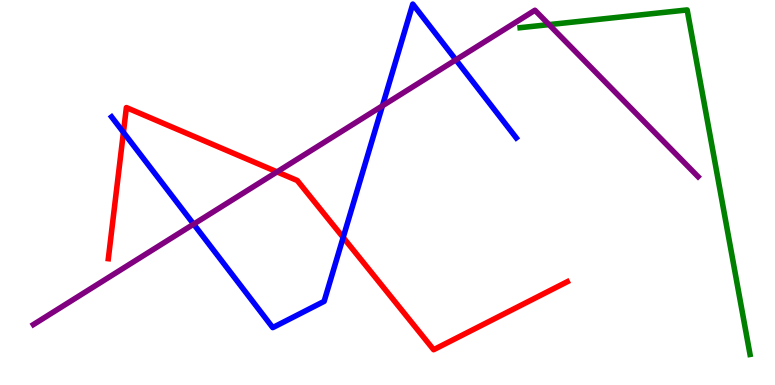[{'lines': ['blue', 'red'], 'intersections': [{'x': 1.59, 'y': 6.56}, {'x': 4.43, 'y': 3.83}]}, {'lines': ['green', 'red'], 'intersections': []}, {'lines': ['purple', 'red'], 'intersections': [{'x': 3.57, 'y': 5.54}]}, {'lines': ['blue', 'green'], 'intersections': []}, {'lines': ['blue', 'purple'], 'intersections': [{'x': 2.5, 'y': 4.18}, {'x': 4.93, 'y': 7.25}, {'x': 5.88, 'y': 8.45}]}, {'lines': ['green', 'purple'], 'intersections': [{'x': 7.08, 'y': 9.36}]}]